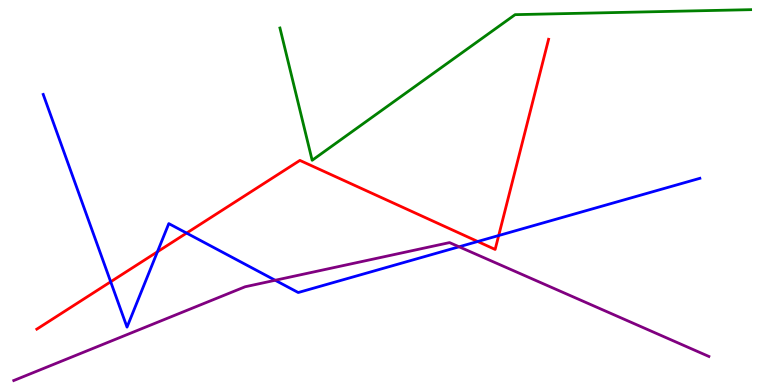[{'lines': ['blue', 'red'], 'intersections': [{'x': 1.43, 'y': 2.68}, {'x': 2.03, 'y': 3.46}, {'x': 2.41, 'y': 3.95}, {'x': 6.16, 'y': 3.73}, {'x': 6.43, 'y': 3.88}]}, {'lines': ['green', 'red'], 'intersections': []}, {'lines': ['purple', 'red'], 'intersections': []}, {'lines': ['blue', 'green'], 'intersections': []}, {'lines': ['blue', 'purple'], 'intersections': [{'x': 3.55, 'y': 2.72}, {'x': 5.92, 'y': 3.59}]}, {'lines': ['green', 'purple'], 'intersections': []}]